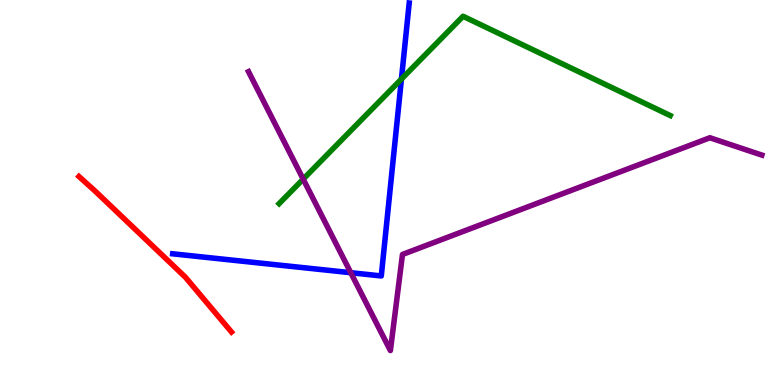[{'lines': ['blue', 'red'], 'intersections': []}, {'lines': ['green', 'red'], 'intersections': []}, {'lines': ['purple', 'red'], 'intersections': []}, {'lines': ['blue', 'green'], 'intersections': [{'x': 5.18, 'y': 7.95}]}, {'lines': ['blue', 'purple'], 'intersections': [{'x': 4.53, 'y': 2.92}]}, {'lines': ['green', 'purple'], 'intersections': [{'x': 3.91, 'y': 5.35}]}]